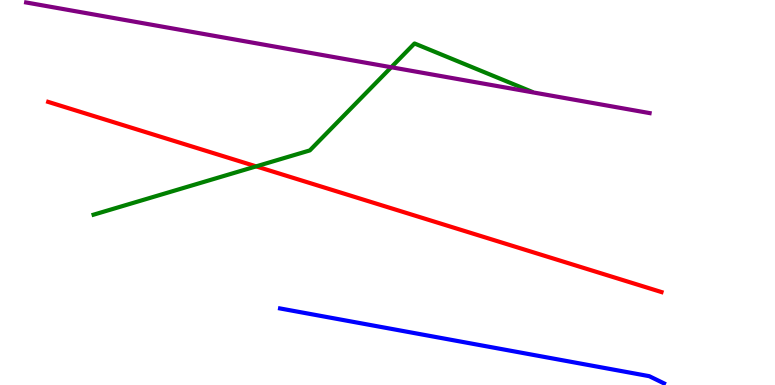[{'lines': ['blue', 'red'], 'intersections': []}, {'lines': ['green', 'red'], 'intersections': [{'x': 3.3, 'y': 5.68}]}, {'lines': ['purple', 'red'], 'intersections': []}, {'lines': ['blue', 'green'], 'intersections': []}, {'lines': ['blue', 'purple'], 'intersections': []}, {'lines': ['green', 'purple'], 'intersections': [{'x': 5.05, 'y': 8.25}]}]